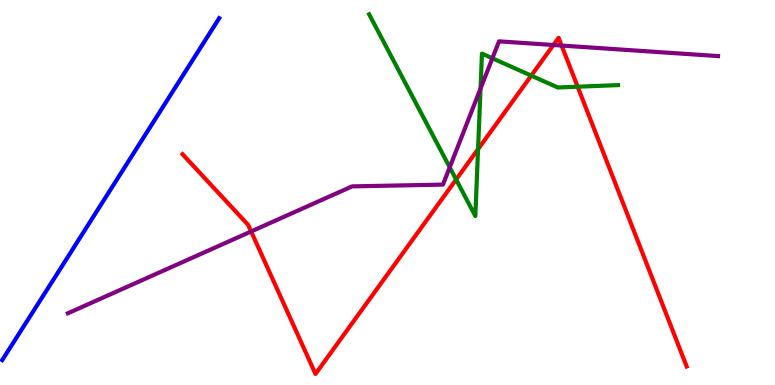[{'lines': ['blue', 'red'], 'intersections': []}, {'lines': ['green', 'red'], 'intersections': [{'x': 5.89, 'y': 5.34}, {'x': 6.17, 'y': 6.13}, {'x': 6.85, 'y': 8.04}, {'x': 7.45, 'y': 7.75}]}, {'lines': ['purple', 'red'], 'intersections': [{'x': 3.24, 'y': 3.99}, {'x': 7.14, 'y': 8.83}, {'x': 7.25, 'y': 8.82}]}, {'lines': ['blue', 'green'], 'intersections': []}, {'lines': ['blue', 'purple'], 'intersections': []}, {'lines': ['green', 'purple'], 'intersections': [{'x': 5.8, 'y': 5.65}, {'x': 6.2, 'y': 7.7}, {'x': 6.35, 'y': 8.49}]}]